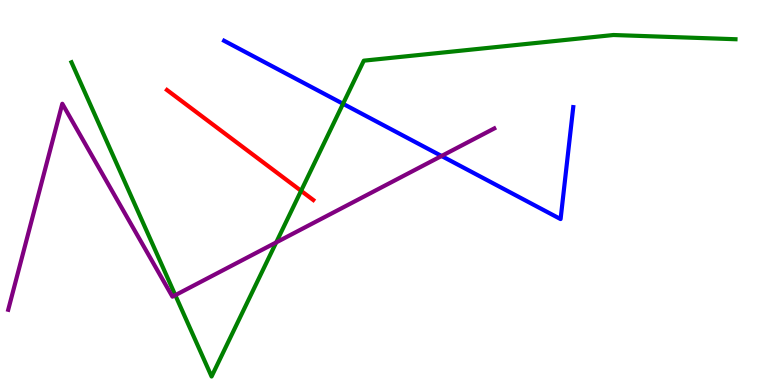[{'lines': ['blue', 'red'], 'intersections': []}, {'lines': ['green', 'red'], 'intersections': [{'x': 3.88, 'y': 5.04}]}, {'lines': ['purple', 'red'], 'intersections': []}, {'lines': ['blue', 'green'], 'intersections': [{'x': 4.43, 'y': 7.3}]}, {'lines': ['blue', 'purple'], 'intersections': [{'x': 5.7, 'y': 5.95}]}, {'lines': ['green', 'purple'], 'intersections': [{'x': 2.26, 'y': 2.33}, {'x': 3.56, 'y': 3.7}]}]